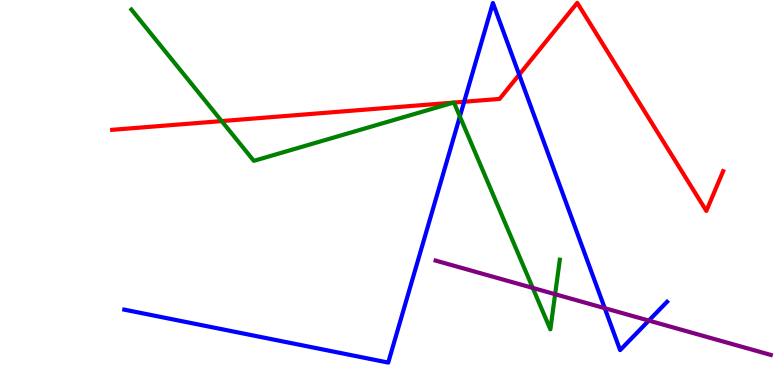[{'lines': ['blue', 'red'], 'intersections': [{'x': 5.99, 'y': 7.36}, {'x': 6.7, 'y': 8.06}]}, {'lines': ['green', 'red'], 'intersections': [{'x': 2.86, 'y': 6.85}, {'x': 5.85, 'y': 7.34}, {'x': 5.86, 'y': 7.34}]}, {'lines': ['purple', 'red'], 'intersections': []}, {'lines': ['blue', 'green'], 'intersections': [{'x': 5.93, 'y': 6.97}]}, {'lines': ['blue', 'purple'], 'intersections': [{'x': 7.8, 'y': 2.0}, {'x': 8.37, 'y': 1.67}]}, {'lines': ['green', 'purple'], 'intersections': [{'x': 6.87, 'y': 2.52}, {'x': 7.16, 'y': 2.36}]}]